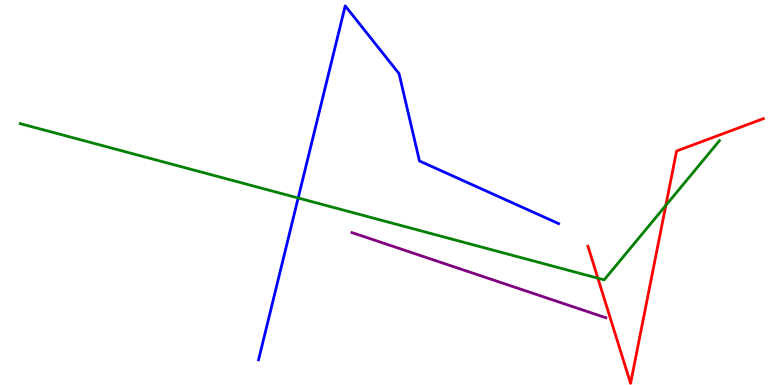[{'lines': ['blue', 'red'], 'intersections': []}, {'lines': ['green', 'red'], 'intersections': [{'x': 7.71, 'y': 2.77}, {'x': 8.59, 'y': 4.66}]}, {'lines': ['purple', 'red'], 'intersections': []}, {'lines': ['blue', 'green'], 'intersections': [{'x': 3.85, 'y': 4.86}]}, {'lines': ['blue', 'purple'], 'intersections': []}, {'lines': ['green', 'purple'], 'intersections': []}]